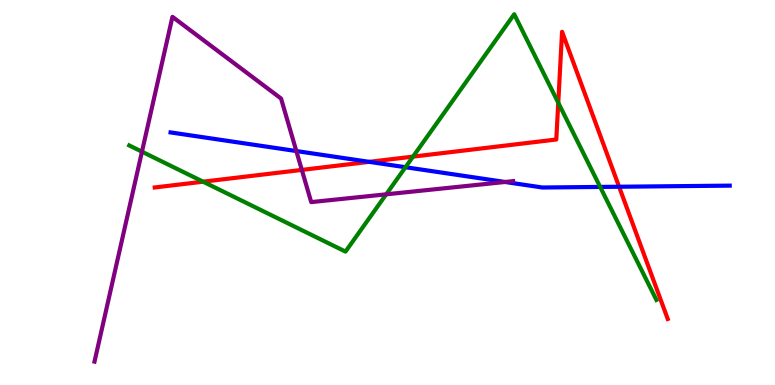[{'lines': ['blue', 'red'], 'intersections': [{'x': 4.76, 'y': 5.8}, {'x': 7.99, 'y': 5.15}]}, {'lines': ['green', 'red'], 'intersections': [{'x': 2.62, 'y': 5.28}, {'x': 5.33, 'y': 5.93}, {'x': 7.2, 'y': 7.33}]}, {'lines': ['purple', 'red'], 'intersections': [{'x': 3.89, 'y': 5.59}]}, {'lines': ['blue', 'green'], 'intersections': [{'x': 5.23, 'y': 5.66}, {'x': 7.74, 'y': 5.14}]}, {'lines': ['blue', 'purple'], 'intersections': [{'x': 3.82, 'y': 6.08}, {'x': 6.52, 'y': 5.27}]}, {'lines': ['green', 'purple'], 'intersections': [{'x': 1.83, 'y': 6.06}, {'x': 4.98, 'y': 4.95}]}]